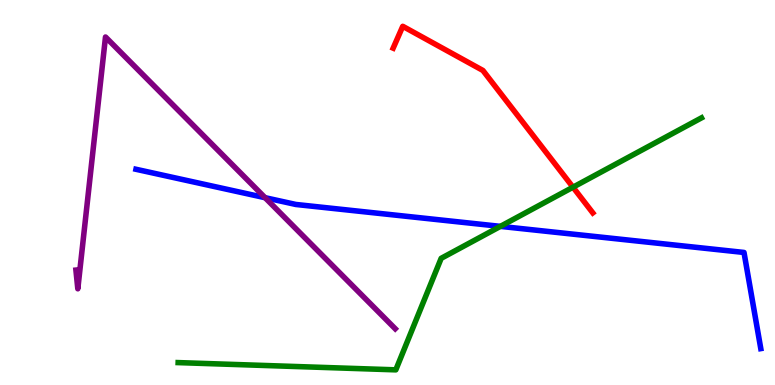[{'lines': ['blue', 'red'], 'intersections': []}, {'lines': ['green', 'red'], 'intersections': [{'x': 7.39, 'y': 5.14}]}, {'lines': ['purple', 'red'], 'intersections': []}, {'lines': ['blue', 'green'], 'intersections': [{'x': 6.46, 'y': 4.12}]}, {'lines': ['blue', 'purple'], 'intersections': [{'x': 3.42, 'y': 4.87}]}, {'lines': ['green', 'purple'], 'intersections': []}]